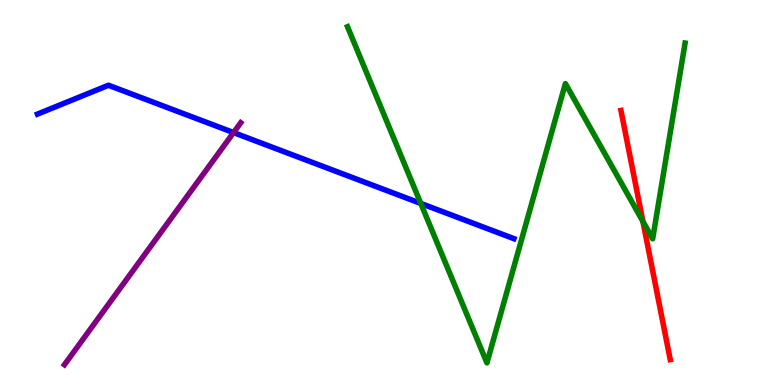[{'lines': ['blue', 'red'], 'intersections': []}, {'lines': ['green', 'red'], 'intersections': [{'x': 8.3, 'y': 4.25}]}, {'lines': ['purple', 'red'], 'intersections': []}, {'lines': ['blue', 'green'], 'intersections': [{'x': 5.43, 'y': 4.72}]}, {'lines': ['blue', 'purple'], 'intersections': [{'x': 3.01, 'y': 6.56}]}, {'lines': ['green', 'purple'], 'intersections': []}]